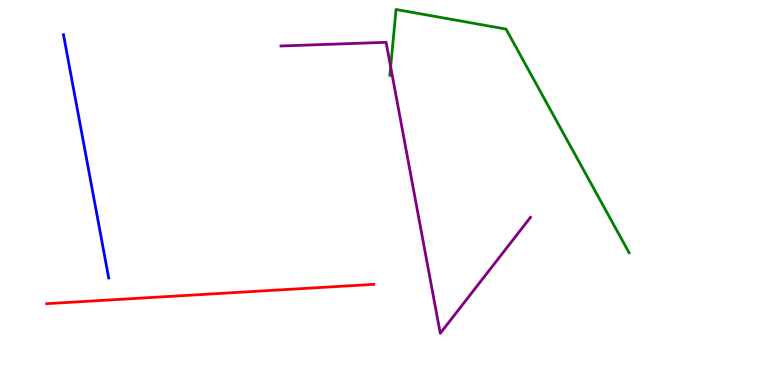[{'lines': ['blue', 'red'], 'intersections': []}, {'lines': ['green', 'red'], 'intersections': []}, {'lines': ['purple', 'red'], 'intersections': []}, {'lines': ['blue', 'green'], 'intersections': []}, {'lines': ['blue', 'purple'], 'intersections': []}, {'lines': ['green', 'purple'], 'intersections': [{'x': 5.04, 'y': 8.26}]}]